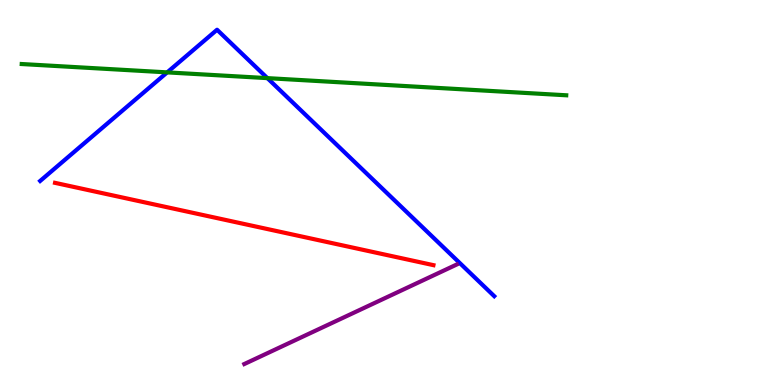[{'lines': ['blue', 'red'], 'intersections': []}, {'lines': ['green', 'red'], 'intersections': []}, {'lines': ['purple', 'red'], 'intersections': []}, {'lines': ['blue', 'green'], 'intersections': [{'x': 2.16, 'y': 8.12}, {'x': 3.45, 'y': 7.97}]}, {'lines': ['blue', 'purple'], 'intersections': []}, {'lines': ['green', 'purple'], 'intersections': []}]